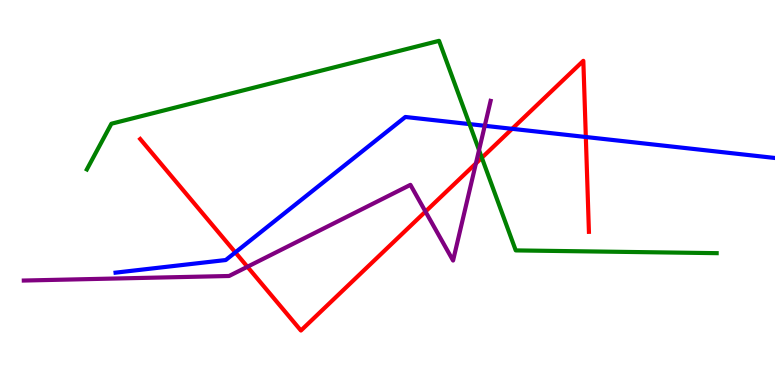[{'lines': ['blue', 'red'], 'intersections': [{'x': 3.04, 'y': 3.44}, {'x': 6.61, 'y': 6.65}, {'x': 7.56, 'y': 6.44}]}, {'lines': ['green', 'red'], 'intersections': [{'x': 6.22, 'y': 5.9}]}, {'lines': ['purple', 'red'], 'intersections': [{'x': 3.19, 'y': 3.07}, {'x': 5.49, 'y': 4.5}, {'x': 6.14, 'y': 5.76}]}, {'lines': ['blue', 'green'], 'intersections': [{'x': 6.06, 'y': 6.78}]}, {'lines': ['blue', 'purple'], 'intersections': [{'x': 6.25, 'y': 6.73}]}, {'lines': ['green', 'purple'], 'intersections': [{'x': 6.18, 'y': 6.1}]}]